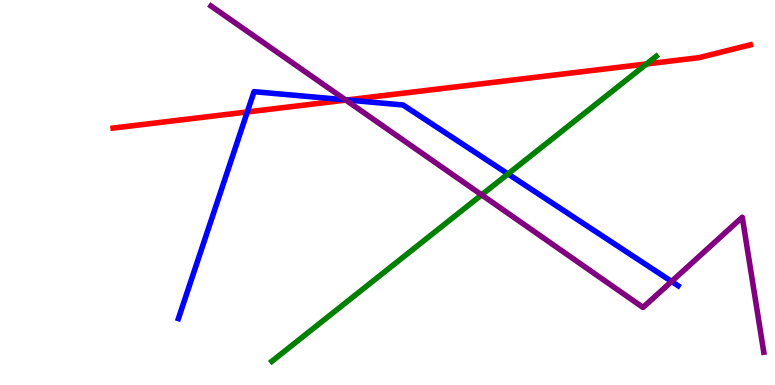[{'lines': ['blue', 'red'], 'intersections': [{'x': 3.19, 'y': 7.09}, {'x': 4.48, 'y': 7.4}]}, {'lines': ['green', 'red'], 'intersections': [{'x': 8.34, 'y': 8.34}]}, {'lines': ['purple', 'red'], 'intersections': [{'x': 4.46, 'y': 7.4}]}, {'lines': ['blue', 'green'], 'intersections': [{'x': 6.55, 'y': 5.48}]}, {'lines': ['blue', 'purple'], 'intersections': [{'x': 4.46, 'y': 7.41}, {'x': 8.67, 'y': 2.69}]}, {'lines': ['green', 'purple'], 'intersections': [{'x': 6.21, 'y': 4.94}]}]